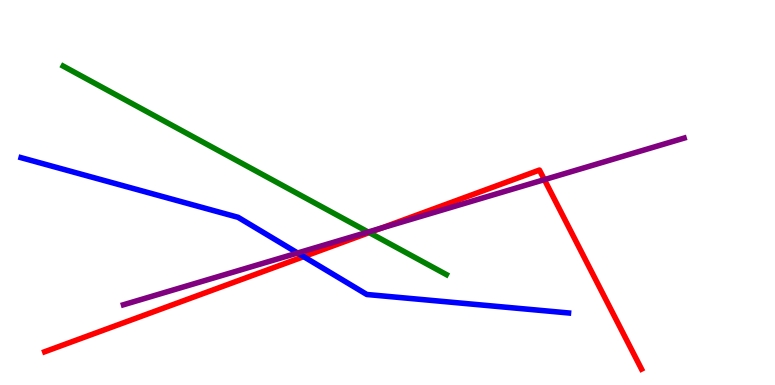[{'lines': ['blue', 'red'], 'intersections': [{'x': 3.92, 'y': 3.33}]}, {'lines': ['green', 'red'], 'intersections': [{'x': 4.76, 'y': 3.96}]}, {'lines': ['purple', 'red'], 'intersections': [{'x': 4.92, 'y': 4.08}, {'x': 7.02, 'y': 5.33}]}, {'lines': ['blue', 'green'], 'intersections': []}, {'lines': ['blue', 'purple'], 'intersections': [{'x': 3.84, 'y': 3.43}]}, {'lines': ['green', 'purple'], 'intersections': [{'x': 4.75, 'y': 3.97}]}]